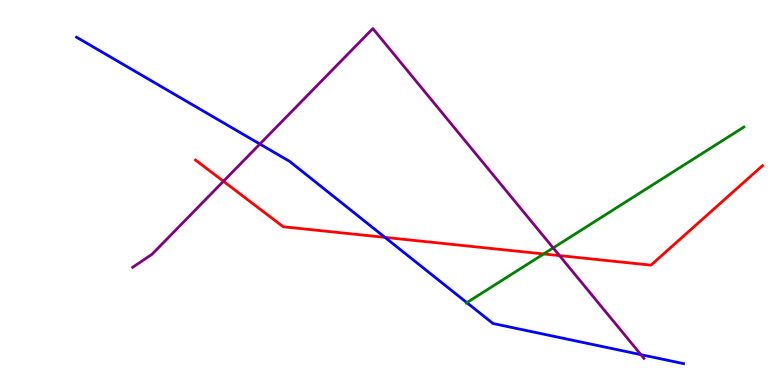[{'lines': ['blue', 'red'], 'intersections': [{'x': 4.97, 'y': 3.83}]}, {'lines': ['green', 'red'], 'intersections': [{'x': 7.01, 'y': 3.4}]}, {'lines': ['purple', 'red'], 'intersections': [{'x': 2.88, 'y': 5.29}, {'x': 7.22, 'y': 3.36}]}, {'lines': ['blue', 'green'], 'intersections': [{'x': 6.02, 'y': 2.14}]}, {'lines': ['blue', 'purple'], 'intersections': [{'x': 3.35, 'y': 6.26}, {'x': 8.27, 'y': 0.789}]}, {'lines': ['green', 'purple'], 'intersections': [{'x': 7.14, 'y': 3.56}]}]